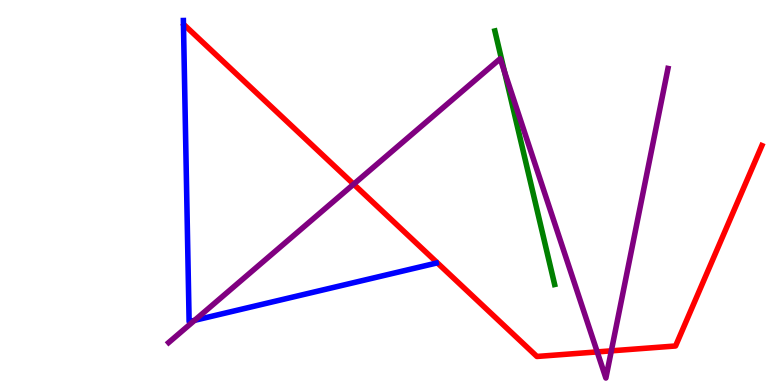[{'lines': ['blue', 'red'], 'intersections': []}, {'lines': ['green', 'red'], 'intersections': []}, {'lines': ['purple', 'red'], 'intersections': [{'x': 4.56, 'y': 5.22}, {'x': 7.71, 'y': 0.86}, {'x': 7.89, 'y': 0.887}]}, {'lines': ['blue', 'green'], 'intersections': []}, {'lines': ['blue', 'purple'], 'intersections': [{'x': 2.51, 'y': 1.68}]}, {'lines': ['green', 'purple'], 'intersections': [{'x': 6.51, 'y': 8.14}]}]